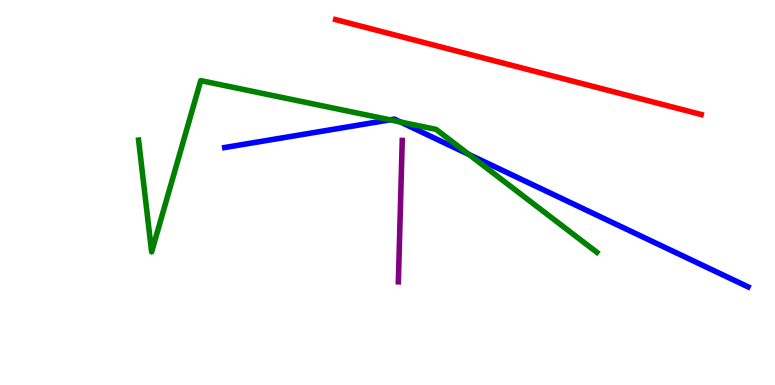[{'lines': ['blue', 'red'], 'intersections': []}, {'lines': ['green', 'red'], 'intersections': []}, {'lines': ['purple', 'red'], 'intersections': []}, {'lines': ['blue', 'green'], 'intersections': [{'x': 5.03, 'y': 6.89}, {'x': 5.17, 'y': 6.83}, {'x': 6.05, 'y': 5.99}]}, {'lines': ['blue', 'purple'], 'intersections': []}, {'lines': ['green', 'purple'], 'intersections': []}]